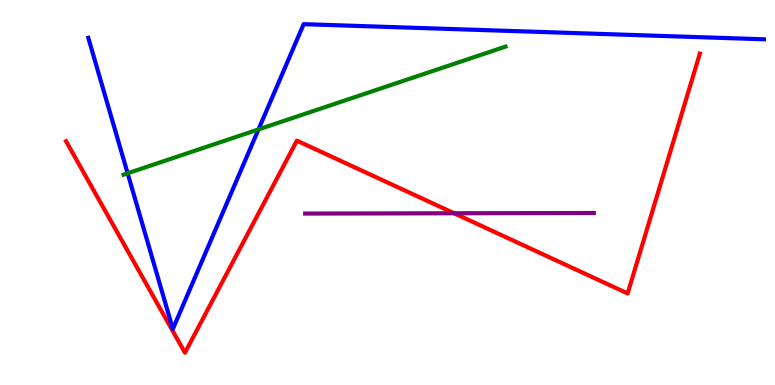[{'lines': ['blue', 'red'], 'intersections': []}, {'lines': ['green', 'red'], 'intersections': []}, {'lines': ['purple', 'red'], 'intersections': [{'x': 5.86, 'y': 4.46}]}, {'lines': ['blue', 'green'], 'intersections': [{'x': 1.65, 'y': 5.5}, {'x': 3.34, 'y': 6.64}]}, {'lines': ['blue', 'purple'], 'intersections': []}, {'lines': ['green', 'purple'], 'intersections': []}]